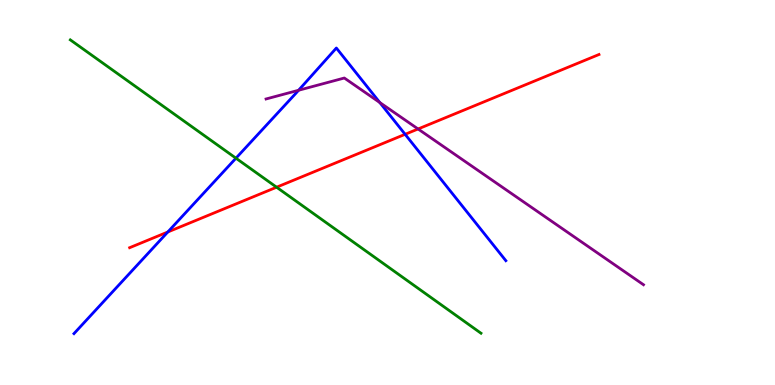[{'lines': ['blue', 'red'], 'intersections': [{'x': 2.17, 'y': 3.97}, {'x': 5.23, 'y': 6.51}]}, {'lines': ['green', 'red'], 'intersections': [{'x': 3.57, 'y': 5.14}]}, {'lines': ['purple', 'red'], 'intersections': [{'x': 5.39, 'y': 6.65}]}, {'lines': ['blue', 'green'], 'intersections': [{'x': 3.04, 'y': 5.89}]}, {'lines': ['blue', 'purple'], 'intersections': [{'x': 3.85, 'y': 7.66}, {'x': 4.9, 'y': 7.34}]}, {'lines': ['green', 'purple'], 'intersections': []}]